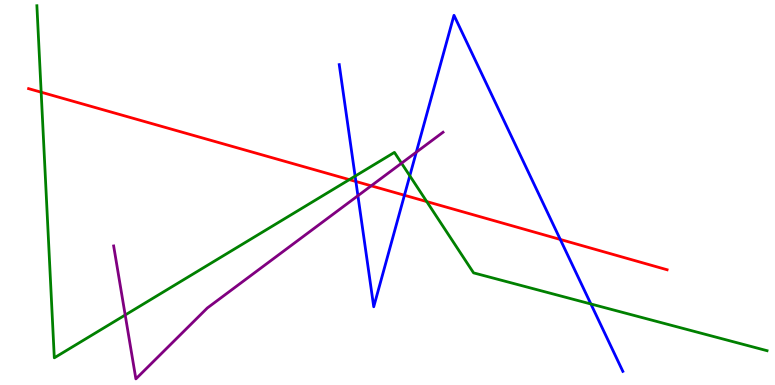[{'lines': ['blue', 'red'], 'intersections': [{'x': 4.59, 'y': 5.29}, {'x': 5.22, 'y': 4.93}, {'x': 7.23, 'y': 3.78}]}, {'lines': ['green', 'red'], 'intersections': [{'x': 0.531, 'y': 7.61}, {'x': 4.51, 'y': 5.33}, {'x': 5.51, 'y': 4.76}]}, {'lines': ['purple', 'red'], 'intersections': [{'x': 4.79, 'y': 5.17}]}, {'lines': ['blue', 'green'], 'intersections': [{'x': 4.58, 'y': 5.43}, {'x': 5.29, 'y': 5.43}, {'x': 7.62, 'y': 2.1}]}, {'lines': ['blue', 'purple'], 'intersections': [{'x': 4.62, 'y': 4.92}, {'x': 5.37, 'y': 6.05}]}, {'lines': ['green', 'purple'], 'intersections': [{'x': 1.62, 'y': 1.82}, {'x': 5.18, 'y': 5.76}]}]